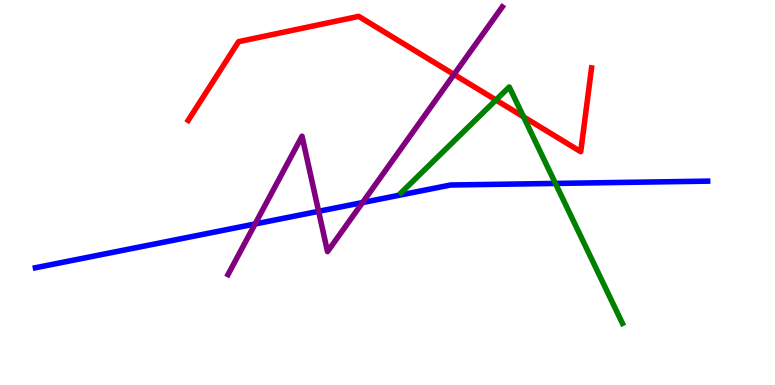[{'lines': ['blue', 'red'], 'intersections': []}, {'lines': ['green', 'red'], 'intersections': [{'x': 6.4, 'y': 7.4}, {'x': 6.76, 'y': 6.97}]}, {'lines': ['purple', 'red'], 'intersections': [{'x': 5.86, 'y': 8.07}]}, {'lines': ['blue', 'green'], 'intersections': [{'x': 7.17, 'y': 5.24}]}, {'lines': ['blue', 'purple'], 'intersections': [{'x': 3.29, 'y': 4.18}, {'x': 4.11, 'y': 4.51}, {'x': 4.68, 'y': 4.74}]}, {'lines': ['green', 'purple'], 'intersections': []}]